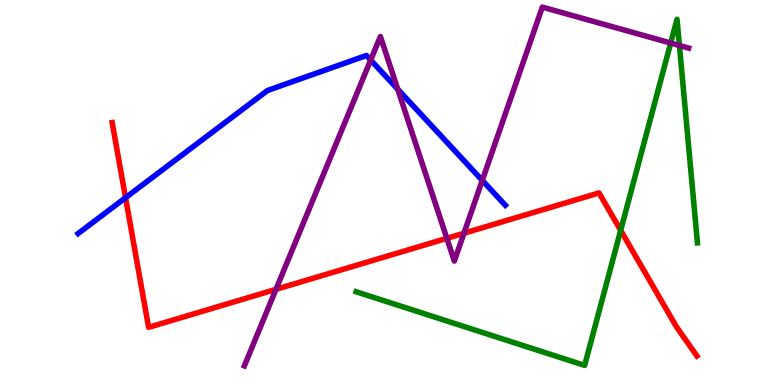[{'lines': ['blue', 'red'], 'intersections': [{'x': 1.62, 'y': 4.86}]}, {'lines': ['green', 'red'], 'intersections': [{'x': 8.01, 'y': 4.02}]}, {'lines': ['purple', 'red'], 'intersections': [{'x': 3.56, 'y': 2.48}, {'x': 5.77, 'y': 3.81}, {'x': 5.99, 'y': 3.94}]}, {'lines': ['blue', 'green'], 'intersections': []}, {'lines': ['blue', 'purple'], 'intersections': [{'x': 4.78, 'y': 8.44}, {'x': 5.13, 'y': 7.68}, {'x': 6.22, 'y': 5.31}]}, {'lines': ['green', 'purple'], 'intersections': [{'x': 8.65, 'y': 8.88}, {'x': 8.77, 'y': 8.82}]}]